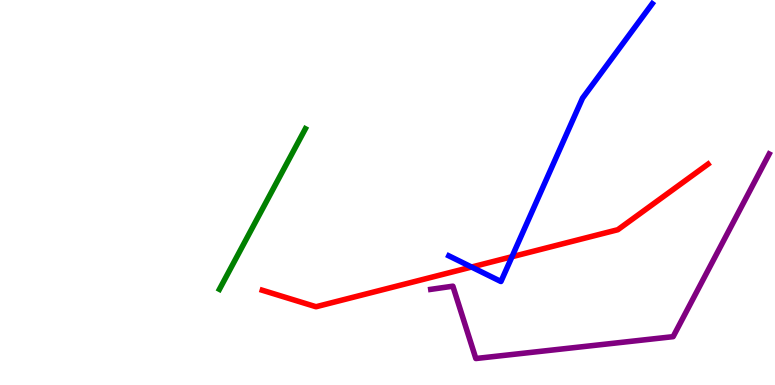[{'lines': ['blue', 'red'], 'intersections': [{'x': 6.08, 'y': 3.06}, {'x': 6.61, 'y': 3.33}]}, {'lines': ['green', 'red'], 'intersections': []}, {'lines': ['purple', 'red'], 'intersections': []}, {'lines': ['blue', 'green'], 'intersections': []}, {'lines': ['blue', 'purple'], 'intersections': []}, {'lines': ['green', 'purple'], 'intersections': []}]